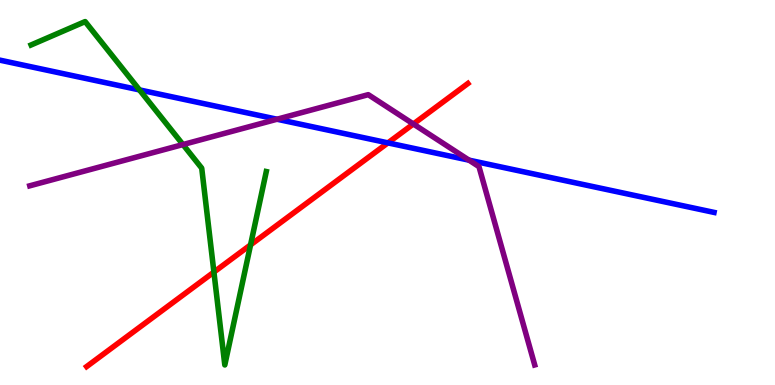[{'lines': ['blue', 'red'], 'intersections': [{'x': 5.01, 'y': 6.29}]}, {'lines': ['green', 'red'], 'intersections': [{'x': 2.76, 'y': 2.93}, {'x': 3.23, 'y': 3.64}]}, {'lines': ['purple', 'red'], 'intersections': [{'x': 5.33, 'y': 6.78}]}, {'lines': ['blue', 'green'], 'intersections': [{'x': 1.8, 'y': 7.66}]}, {'lines': ['blue', 'purple'], 'intersections': [{'x': 3.57, 'y': 6.9}, {'x': 6.05, 'y': 5.84}]}, {'lines': ['green', 'purple'], 'intersections': [{'x': 2.36, 'y': 6.25}]}]